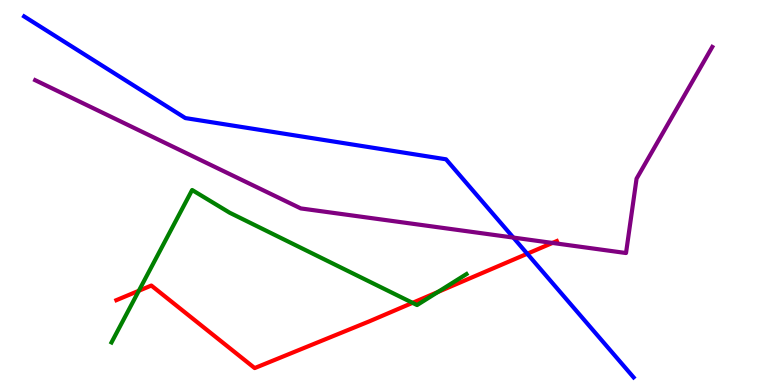[{'lines': ['blue', 'red'], 'intersections': [{'x': 6.8, 'y': 3.41}]}, {'lines': ['green', 'red'], 'intersections': [{'x': 1.79, 'y': 2.45}, {'x': 5.32, 'y': 2.13}, {'x': 5.65, 'y': 2.42}]}, {'lines': ['purple', 'red'], 'intersections': [{'x': 7.13, 'y': 3.69}]}, {'lines': ['blue', 'green'], 'intersections': []}, {'lines': ['blue', 'purple'], 'intersections': [{'x': 6.62, 'y': 3.83}]}, {'lines': ['green', 'purple'], 'intersections': []}]